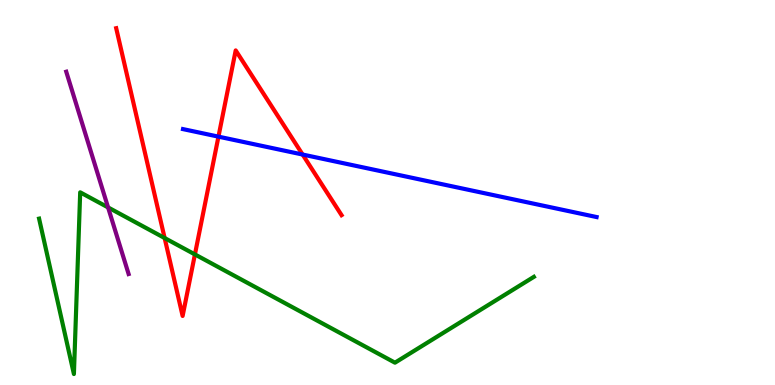[{'lines': ['blue', 'red'], 'intersections': [{'x': 2.82, 'y': 6.45}, {'x': 3.9, 'y': 5.99}]}, {'lines': ['green', 'red'], 'intersections': [{'x': 2.12, 'y': 3.82}, {'x': 2.52, 'y': 3.39}]}, {'lines': ['purple', 'red'], 'intersections': []}, {'lines': ['blue', 'green'], 'intersections': []}, {'lines': ['blue', 'purple'], 'intersections': []}, {'lines': ['green', 'purple'], 'intersections': [{'x': 1.39, 'y': 4.61}]}]